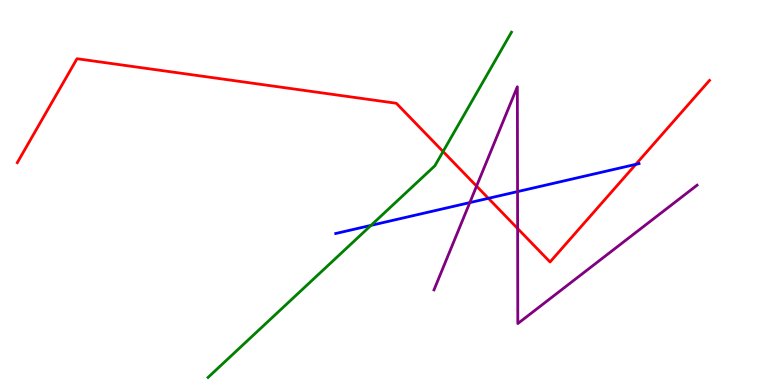[{'lines': ['blue', 'red'], 'intersections': [{'x': 6.3, 'y': 4.85}, {'x': 8.2, 'y': 5.73}]}, {'lines': ['green', 'red'], 'intersections': [{'x': 5.72, 'y': 6.06}]}, {'lines': ['purple', 'red'], 'intersections': [{'x': 6.15, 'y': 5.17}, {'x': 6.68, 'y': 4.06}]}, {'lines': ['blue', 'green'], 'intersections': [{'x': 4.79, 'y': 4.15}]}, {'lines': ['blue', 'purple'], 'intersections': [{'x': 6.06, 'y': 4.74}, {'x': 6.68, 'y': 5.02}]}, {'lines': ['green', 'purple'], 'intersections': []}]